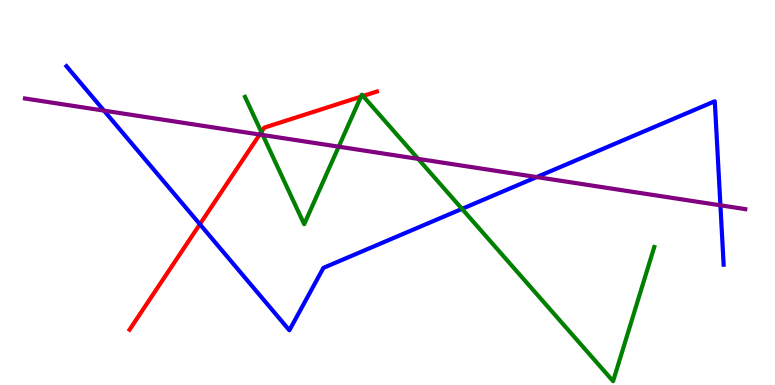[{'lines': ['blue', 'red'], 'intersections': [{'x': 2.58, 'y': 4.18}]}, {'lines': ['green', 'red'], 'intersections': [{'x': 3.37, 'y': 6.57}, {'x': 4.66, 'y': 7.49}, {'x': 4.68, 'y': 7.51}]}, {'lines': ['purple', 'red'], 'intersections': [{'x': 3.35, 'y': 6.51}]}, {'lines': ['blue', 'green'], 'intersections': [{'x': 5.96, 'y': 4.57}]}, {'lines': ['blue', 'purple'], 'intersections': [{'x': 1.34, 'y': 7.13}, {'x': 6.92, 'y': 5.4}, {'x': 9.3, 'y': 4.67}]}, {'lines': ['green', 'purple'], 'intersections': [{'x': 3.39, 'y': 6.49}, {'x': 4.37, 'y': 6.19}, {'x': 5.4, 'y': 5.87}]}]